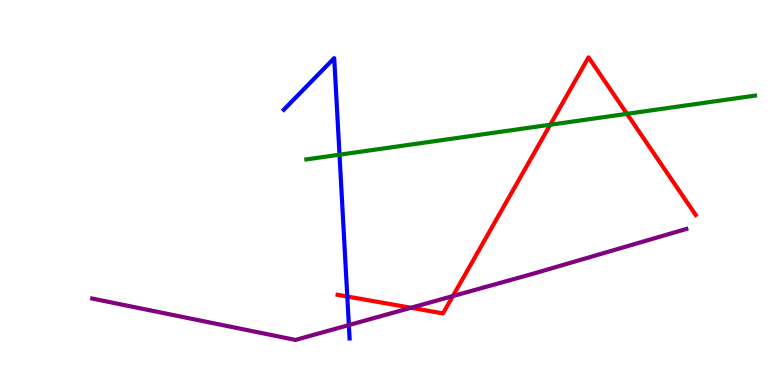[{'lines': ['blue', 'red'], 'intersections': [{'x': 4.48, 'y': 2.3}]}, {'lines': ['green', 'red'], 'intersections': [{'x': 7.1, 'y': 6.76}, {'x': 8.09, 'y': 7.04}]}, {'lines': ['purple', 'red'], 'intersections': [{'x': 5.3, 'y': 2.01}, {'x': 5.84, 'y': 2.31}]}, {'lines': ['blue', 'green'], 'intersections': [{'x': 4.38, 'y': 5.98}]}, {'lines': ['blue', 'purple'], 'intersections': [{'x': 4.5, 'y': 1.56}]}, {'lines': ['green', 'purple'], 'intersections': []}]